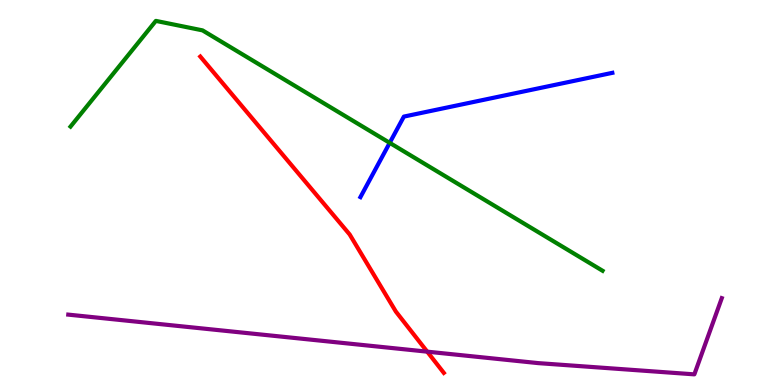[{'lines': ['blue', 'red'], 'intersections': []}, {'lines': ['green', 'red'], 'intersections': []}, {'lines': ['purple', 'red'], 'intersections': [{'x': 5.51, 'y': 0.866}]}, {'lines': ['blue', 'green'], 'intersections': [{'x': 5.03, 'y': 6.29}]}, {'lines': ['blue', 'purple'], 'intersections': []}, {'lines': ['green', 'purple'], 'intersections': []}]